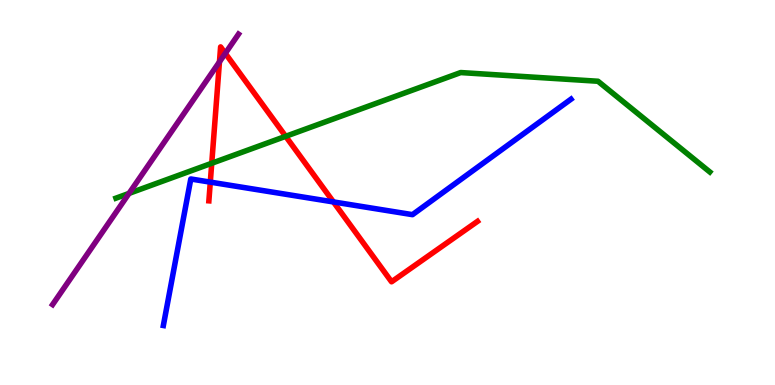[{'lines': ['blue', 'red'], 'intersections': [{'x': 2.71, 'y': 5.27}, {'x': 4.3, 'y': 4.76}]}, {'lines': ['green', 'red'], 'intersections': [{'x': 2.73, 'y': 5.76}, {'x': 3.69, 'y': 6.46}]}, {'lines': ['purple', 'red'], 'intersections': [{'x': 2.83, 'y': 8.39}, {'x': 2.91, 'y': 8.61}]}, {'lines': ['blue', 'green'], 'intersections': []}, {'lines': ['blue', 'purple'], 'intersections': []}, {'lines': ['green', 'purple'], 'intersections': [{'x': 1.66, 'y': 4.98}]}]